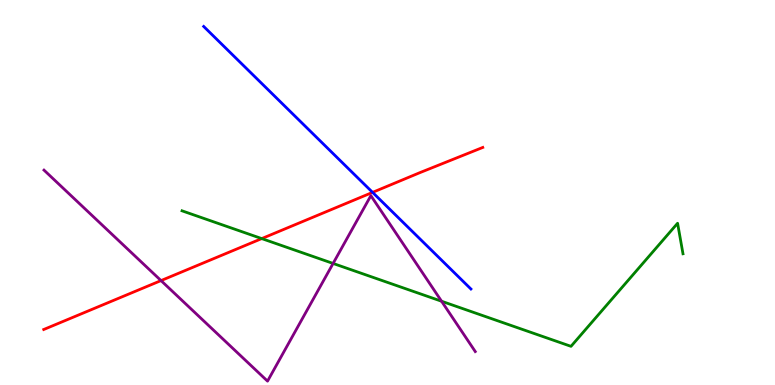[{'lines': ['blue', 'red'], 'intersections': [{'x': 4.81, 'y': 5.0}]}, {'lines': ['green', 'red'], 'intersections': [{'x': 3.38, 'y': 3.8}]}, {'lines': ['purple', 'red'], 'intersections': [{'x': 2.08, 'y': 2.71}]}, {'lines': ['blue', 'green'], 'intersections': []}, {'lines': ['blue', 'purple'], 'intersections': []}, {'lines': ['green', 'purple'], 'intersections': [{'x': 4.3, 'y': 3.16}, {'x': 5.7, 'y': 2.18}]}]